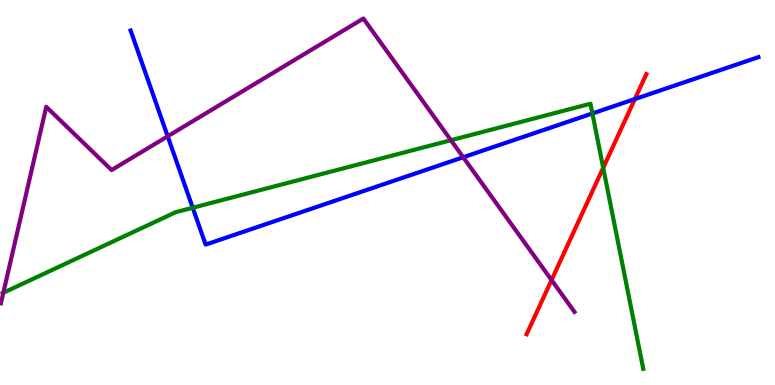[{'lines': ['blue', 'red'], 'intersections': [{'x': 8.19, 'y': 7.43}]}, {'lines': ['green', 'red'], 'intersections': [{'x': 7.78, 'y': 5.64}]}, {'lines': ['purple', 'red'], 'intersections': [{'x': 7.12, 'y': 2.73}]}, {'lines': ['blue', 'green'], 'intersections': [{'x': 2.49, 'y': 4.6}, {'x': 7.64, 'y': 7.05}]}, {'lines': ['blue', 'purple'], 'intersections': [{'x': 2.16, 'y': 6.46}, {'x': 5.98, 'y': 5.92}]}, {'lines': ['green', 'purple'], 'intersections': [{'x': 0.0429, 'y': 2.4}, {'x': 5.82, 'y': 6.36}]}]